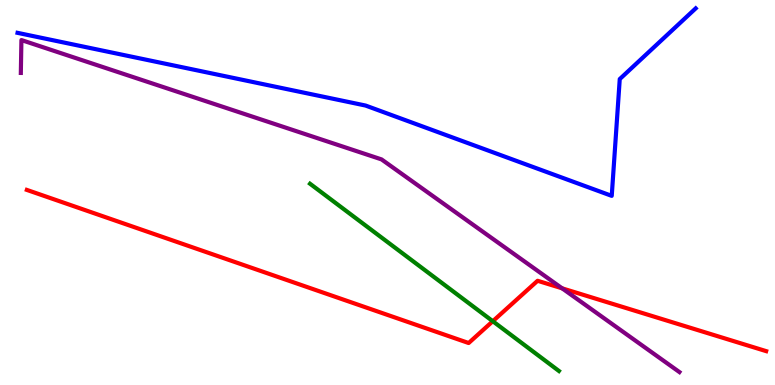[{'lines': ['blue', 'red'], 'intersections': []}, {'lines': ['green', 'red'], 'intersections': [{'x': 6.36, 'y': 1.66}]}, {'lines': ['purple', 'red'], 'intersections': [{'x': 7.25, 'y': 2.51}]}, {'lines': ['blue', 'green'], 'intersections': []}, {'lines': ['blue', 'purple'], 'intersections': []}, {'lines': ['green', 'purple'], 'intersections': []}]